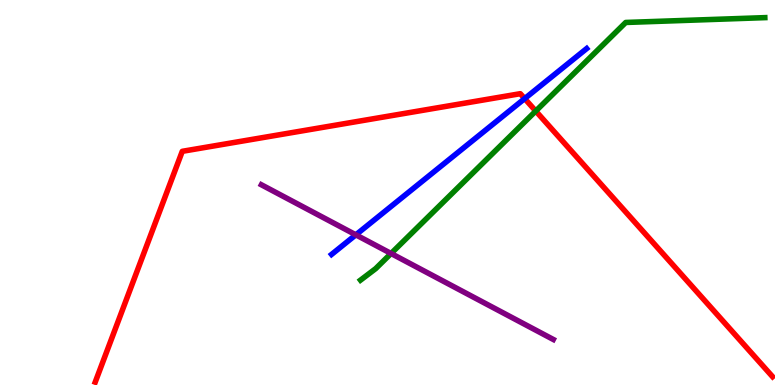[{'lines': ['blue', 'red'], 'intersections': [{'x': 6.77, 'y': 7.44}]}, {'lines': ['green', 'red'], 'intersections': [{'x': 6.91, 'y': 7.12}]}, {'lines': ['purple', 'red'], 'intersections': []}, {'lines': ['blue', 'green'], 'intersections': []}, {'lines': ['blue', 'purple'], 'intersections': [{'x': 4.59, 'y': 3.9}]}, {'lines': ['green', 'purple'], 'intersections': [{'x': 5.05, 'y': 3.42}]}]